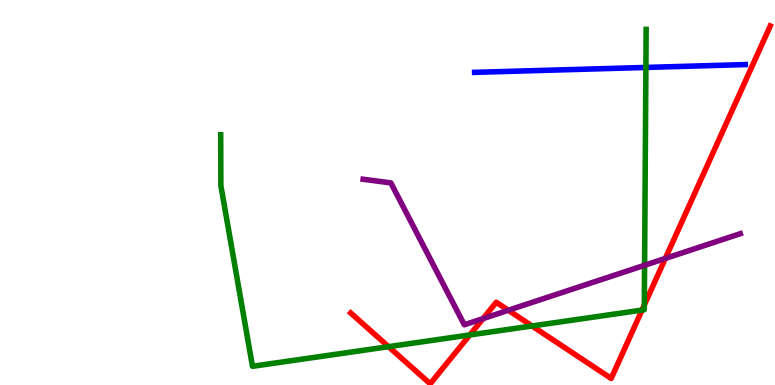[{'lines': ['blue', 'red'], 'intersections': []}, {'lines': ['green', 'red'], 'intersections': [{'x': 5.01, 'y': 0.995}, {'x': 6.06, 'y': 1.3}, {'x': 6.87, 'y': 1.53}, {'x': 8.28, 'y': 1.95}, {'x': 8.31, 'y': 2.08}]}, {'lines': ['purple', 'red'], 'intersections': [{'x': 6.23, 'y': 1.72}, {'x': 6.56, 'y': 1.94}, {'x': 8.58, 'y': 3.29}]}, {'lines': ['blue', 'green'], 'intersections': [{'x': 8.33, 'y': 8.25}]}, {'lines': ['blue', 'purple'], 'intersections': []}, {'lines': ['green', 'purple'], 'intersections': [{'x': 8.32, 'y': 3.11}]}]